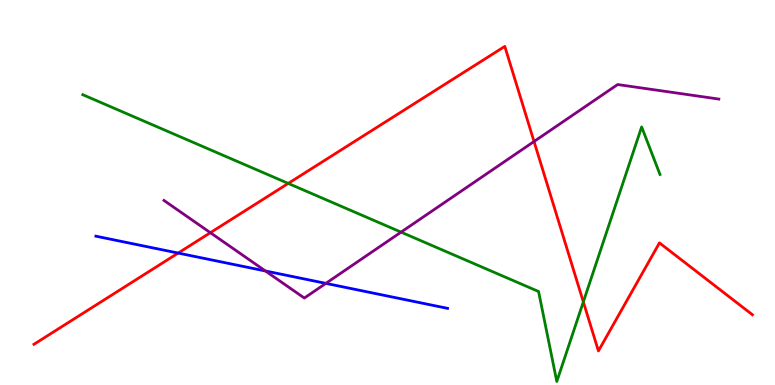[{'lines': ['blue', 'red'], 'intersections': [{'x': 2.3, 'y': 3.43}]}, {'lines': ['green', 'red'], 'intersections': [{'x': 3.72, 'y': 5.24}, {'x': 7.53, 'y': 2.16}]}, {'lines': ['purple', 'red'], 'intersections': [{'x': 2.71, 'y': 3.96}, {'x': 6.89, 'y': 6.32}]}, {'lines': ['blue', 'green'], 'intersections': []}, {'lines': ['blue', 'purple'], 'intersections': [{'x': 3.42, 'y': 2.96}, {'x': 4.2, 'y': 2.64}]}, {'lines': ['green', 'purple'], 'intersections': [{'x': 5.17, 'y': 3.97}]}]